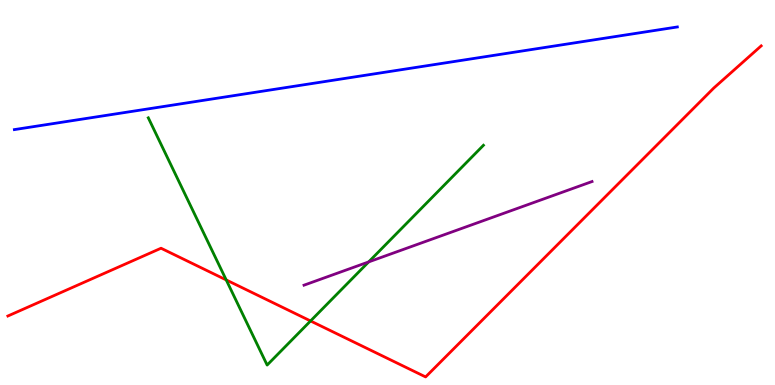[{'lines': ['blue', 'red'], 'intersections': []}, {'lines': ['green', 'red'], 'intersections': [{'x': 2.92, 'y': 2.73}, {'x': 4.01, 'y': 1.66}]}, {'lines': ['purple', 'red'], 'intersections': []}, {'lines': ['blue', 'green'], 'intersections': []}, {'lines': ['blue', 'purple'], 'intersections': []}, {'lines': ['green', 'purple'], 'intersections': [{'x': 4.76, 'y': 3.2}]}]